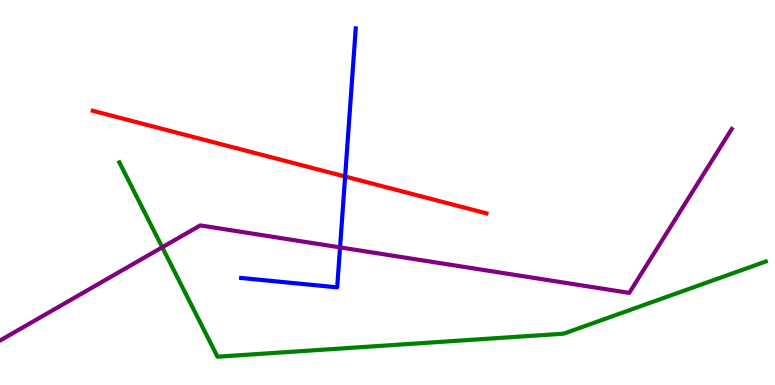[{'lines': ['blue', 'red'], 'intersections': [{'x': 4.45, 'y': 5.42}]}, {'lines': ['green', 'red'], 'intersections': []}, {'lines': ['purple', 'red'], 'intersections': []}, {'lines': ['blue', 'green'], 'intersections': []}, {'lines': ['blue', 'purple'], 'intersections': [{'x': 4.39, 'y': 3.57}]}, {'lines': ['green', 'purple'], 'intersections': [{'x': 2.09, 'y': 3.58}]}]